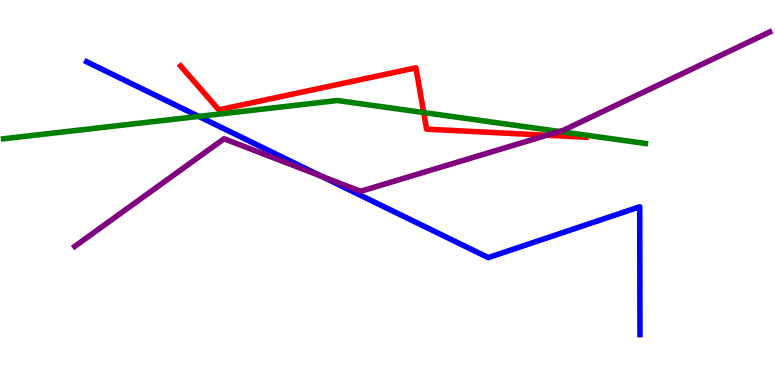[{'lines': ['blue', 'red'], 'intersections': []}, {'lines': ['green', 'red'], 'intersections': [{'x': 5.47, 'y': 7.08}]}, {'lines': ['purple', 'red'], 'intersections': [{'x': 7.06, 'y': 6.49}]}, {'lines': ['blue', 'green'], 'intersections': [{'x': 2.56, 'y': 6.98}]}, {'lines': ['blue', 'purple'], 'intersections': [{'x': 4.14, 'y': 5.43}]}, {'lines': ['green', 'purple'], 'intersections': [{'x': 7.22, 'y': 6.58}]}]